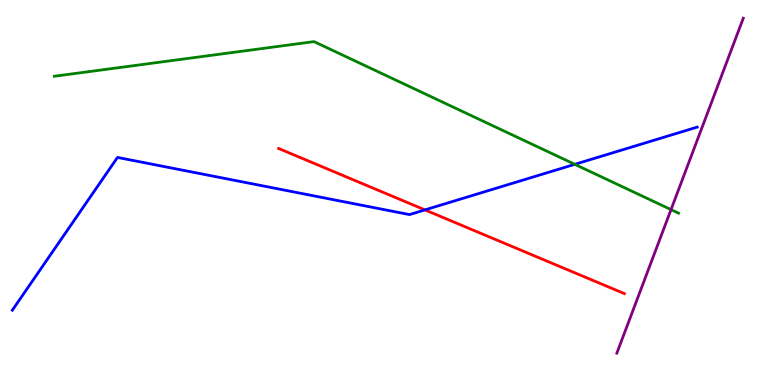[{'lines': ['blue', 'red'], 'intersections': [{'x': 5.48, 'y': 4.55}]}, {'lines': ['green', 'red'], 'intersections': []}, {'lines': ['purple', 'red'], 'intersections': []}, {'lines': ['blue', 'green'], 'intersections': [{'x': 7.42, 'y': 5.73}]}, {'lines': ['blue', 'purple'], 'intersections': []}, {'lines': ['green', 'purple'], 'intersections': [{'x': 8.66, 'y': 4.56}]}]